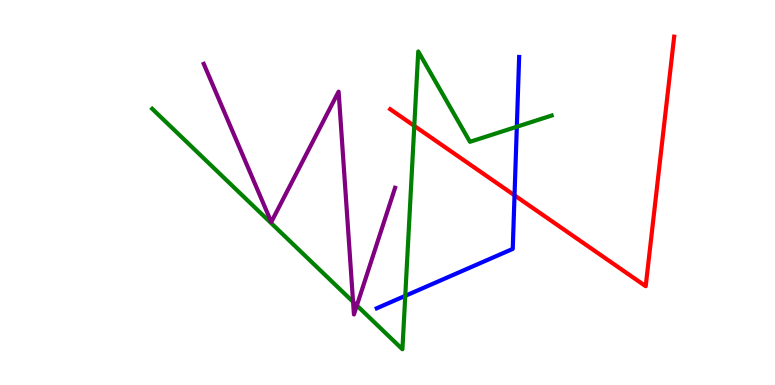[{'lines': ['blue', 'red'], 'intersections': [{'x': 6.64, 'y': 4.93}]}, {'lines': ['green', 'red'], 'intersections': [{'x': 5.35, 'y': 6.73}]}, {'lines': ['purple', 'red'], 'intersections': []}, {'lines': ['blue', 'green'], 'intersections': [{'x': 5.23, 'y': 2.32}, {'x': 6.67, 'y': 6.71}]}, {'lines': ['blue', 'purple'], 'intersections': []}, {'lines': ['green', 'purple'], 'intersections': [{'x': 4.56, 'y': 2.16}, {'x': 4.6, 'y': 2.07}]}]